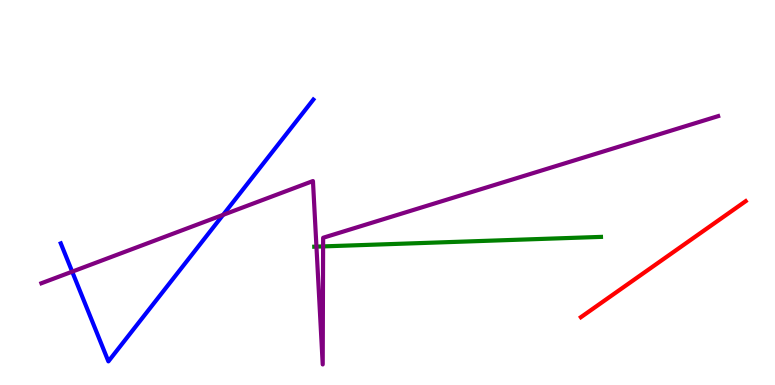[{'lines': ['blue', 'red'], 'intersections': []}, {'lines': ['green', 'red'], 'intersections': []}, {'lines': ['purple', 'red'], 'intersections': []}, {'lines': ['blue', 'green'], 'intersections': []}, {'lines': ['blue', 'purple'], 'intersections': [{'x': 0.931, 'y': 2.94}, {'x': 2.88, 'y': 4.42}]}, {'lines': ['green', 'purple'], 'intersections': [{'x': 4.08, 'y': 3.59}, {'x': 4.17, 'y': 3.6}]}]